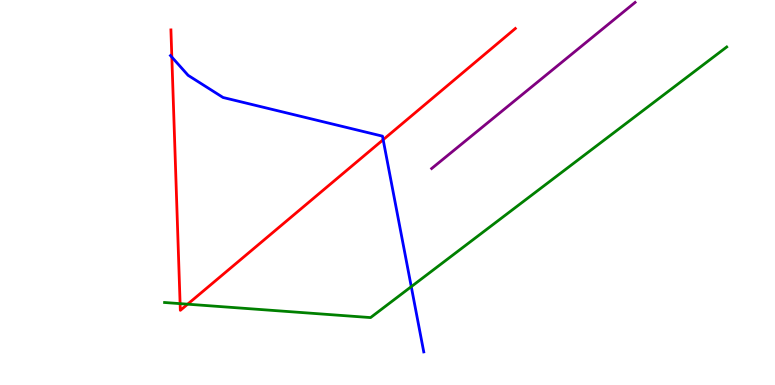[{'lines': ['blue', 'red'], 'intersections': [{'x': 2.22, 'y': 8.52}, {'x': 4.94, 'y': 6.37}]}, {'lines': ['green', 'red'], 'intersections': [{'x': 2.32, 'y': 2.11}, {'x': 2.42, 'y': 2.1}]}, {'lines': ['purple', 'red'], 'intersections': []}, {'lines': ['blue', 'green'], 'intersections': [{'x': 5.31, 'y': 2.55}]}, {'lines': ['blue', 'purple'], 'intersections': []}, {'lines': ['green', 'purple'], 'intersections': []}]